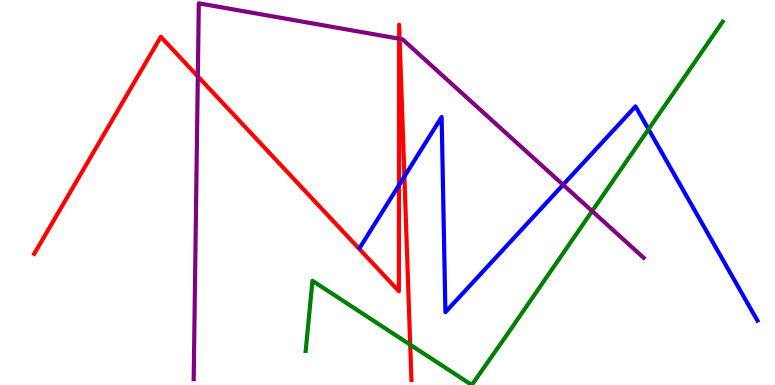[{'lines': ['blue', 'red'], 'intersections': [{'x': 5.15, 'y': 5.19}, {'x': 5.22, 'y': 5.42}]}, {'lines': ['green', 'red'], 'intersections': [{'x': 5.29, 'y': 1.05}]}, {'lines': ['purple', 'red'], 'intersections': [{'x': 2.55, 'y': 8.02}, {'x': 5.15, 'y': 8.99}, {'x': 5.16, 'y': 8.99}]}, {'lines': ['blue', 'green'], 'intersections': [{'x': 8.37, 'y': 6.64}]}, {'lines': ['blue', 'purple'], 'intersections': [{'x': 7.27, 'y': 5.2}]}, {'lines': ['green', 'purple'], 'intersections': [{'x': 7.64, 'y': 4.52}]}]